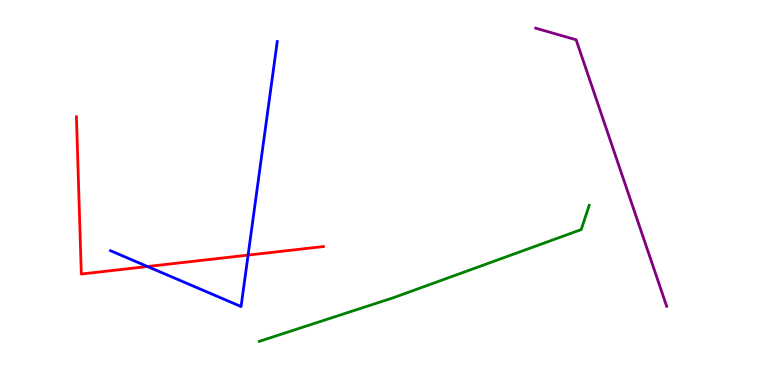[{'lines': ['blue', 'red'], 'intersections': [{'x': 1.9, 'y': 3.08}, {'x': 3.2, 'y': 3.37}]}, {'lines': ['green', 'red'], 'intersections': []}, {'lines': ['purple', 'red'], 'intersections': []}, {'lines': ['blue', 'green'], 'intersections': []}, {'lines': ['blue', 'purple'], 'intersections': []}, {'lines': ['green', 'purple'], 'intersections': []}]